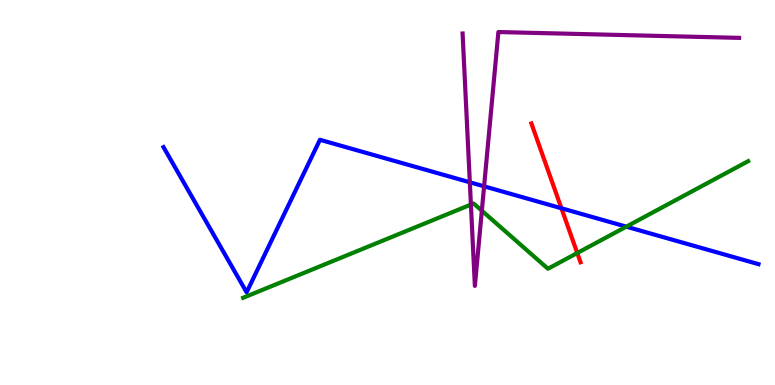[{'lines': ['blue', 'red'], 'intersections': [{'x': 7.24, 'y': 4.59}]}, {'lines': ['green', 'red'], 'intersections': [{'x': 7.45, 'y': 3.43}]}, {'lines': ['purple', 'red'], 'intersections': []}, {'lines': ['blue', 'green'], 'intersections': [{'x': 8.08, 'y': 4.11}]}, {'lines': ['blue', 'purple'], 'intersections': [{'x': 6.06, 'y': 5.27}, {'x': 6.25, 'y': 5.16}]}, {'lines': ['green', 'purple'], 'intersections': [{'x': 6.08, 'y': 4.69}, {'x': 6.22, 'y': 4.53}]}]